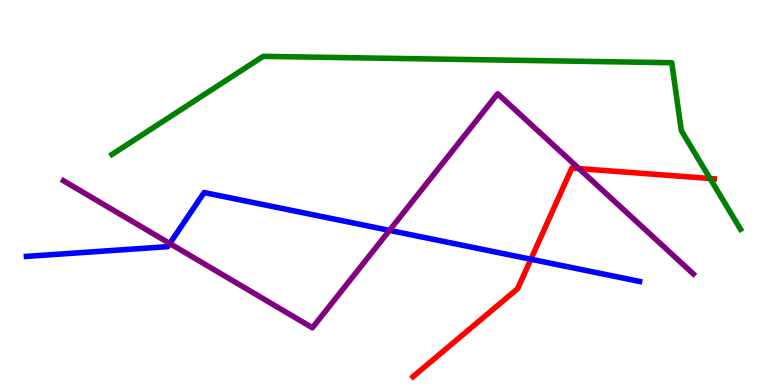[{'lines': ['blue', 'red'], 'intersections': [{'x': 6.85, 'y': 3.27}]}, {'lines': ['green', 'red'], 'intersections': [{'x': 9.16, 'y': 5.36}]}, {'lines': ['purple', 'red'], 'intersections': [{'x': 7.47, 'y': 5.62}]}, {'lines': ['blue', 'green'], 'intersections': []}, {'lines': ['blue', 'purple'], 'intersections': [{'x': 2.19, 'y': 3.67}, {'x': 5.03, 'y': 4.02}]}, {'lines': ['green', 'purple'], 'intersections': []}]